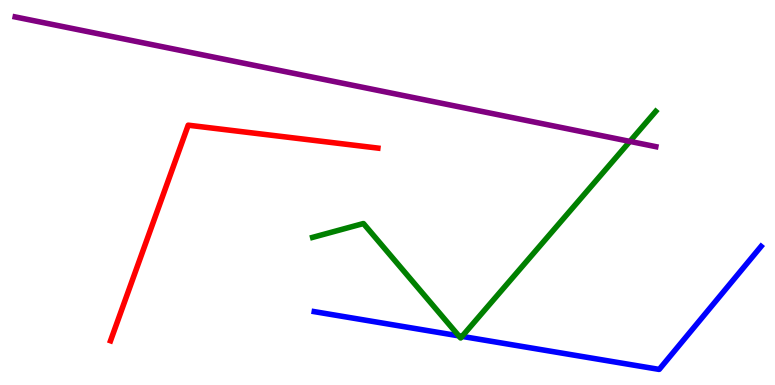[{'lines': ['blue', 'red'], 'intersections': []}, {'lines': ['green', 'red'], 'intersections': []}, {'lines': ['purple', 'red'], 'intersections': []}, {'lines': ['blue', 'green'], 'intersections': [{'x': 5.92, 'y': 1.28}, {'x': 5.96, 'y': 1.26}]}, {'lines': ['blue', 'purple'], 'intersections': []}, {'lines': ['green', 'purple'], 'intersections': [{'x': 8.13, 'y': 6.33}]}]